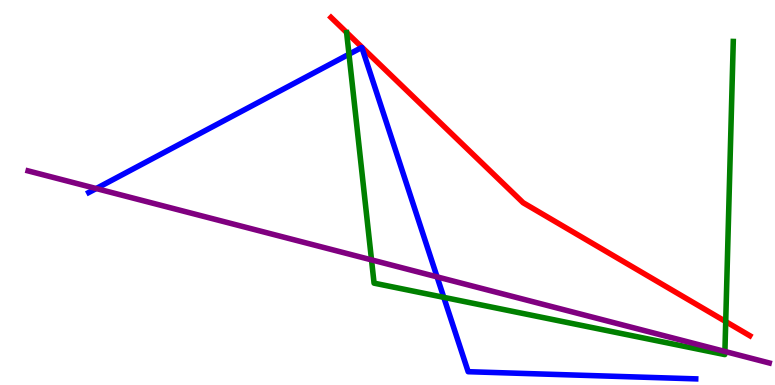[{'lines': ['blue', 'red'], 'intersections': []}, {'lines': ['green', 'red'], 'intersections': [{'x': 9.36, 'y': 1.65}]}, {'lines': ['purple', 'red'], 'intersections': []}, {'lines': ['blue', 'green'], 'intersections': [{'x': 4.5, 'y': 8.59}, {'x': 5.73, 'y': 2.28}]}, {'lines': ['blue', 'purple'], 'intersections': [{'x': 1.24, 'y': 5.1}, {'x': 5.64, 'y': 2.81}]}, {'lines': ['green', 'purple'], 'intersections': [{'x': 4.79, 'y': 3.25}, {'x': 9.35, 'y': 0.871}]}]